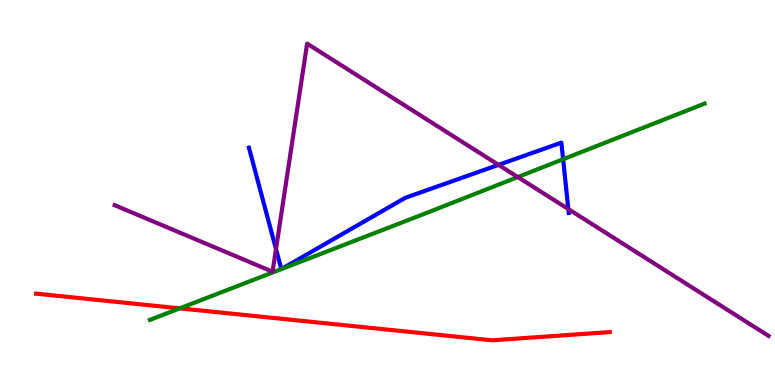[{'lines': ['blue', 'red'], 'intersections': []}, {'lines': ['green', 'red'], 'intersections': [{'x': 2.32, 'y': 1.99}]}, {'lines': ['purple', 'red'], 'intersections': []}, {'lines': ['blue', 'green'], 'intersections': [{'x': 3.63, 'y': 3.01}, {'x': 3.63, 'y': 3.01}, {'x': 7.27, 'y': 5.86}]}, {'lines': ['blue', 'purple'], 'intersections': [{'x': 3.56, 'y': 3.53}, {'x': 6.43, 'y': 5.72}, {'x': 7.33, 'y': 4.57}]}, {'lines': ['green', 'purple'], 'intersections': [{'x': 6.68, 'y': 5.4}]}]